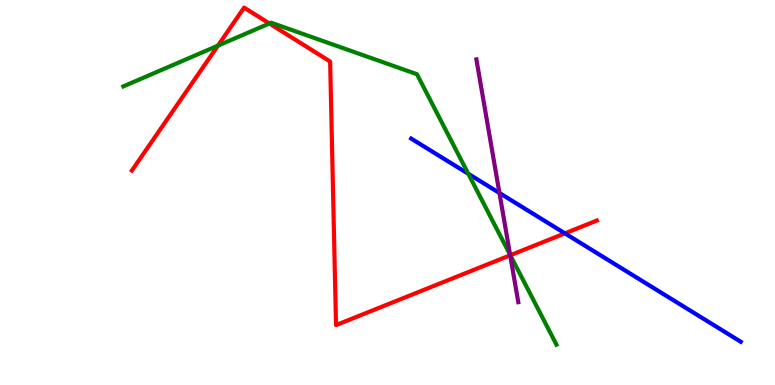[{'lines': ['blue', 'red'], 'intersections': [{'x': 7.29, 'y': 3.94}]}, {'lines': ['green', 'red'], 'intersections': [{'x': 2.81, 'y': 8.81}, {'x': 3.48, 'y': 9.39}, {'x': 6.58, 'y': 3.37}]}, {'lines': ['purple', 'red'], 'intersections': [{'x': 6.58, 'y': 3.37}]}, {'lines': ['blue', 'green'], 'intersections': [{'x': 6.04, 'y': 5.49}]}, {'lines': ['blue', 'purple'], 'intersections': [{'x': 6.44, 'y': 4.99}]}, {'lines': ['green', 'purple'], 'intersections': [{'x': 6.58, 'y': 3.38}]}]